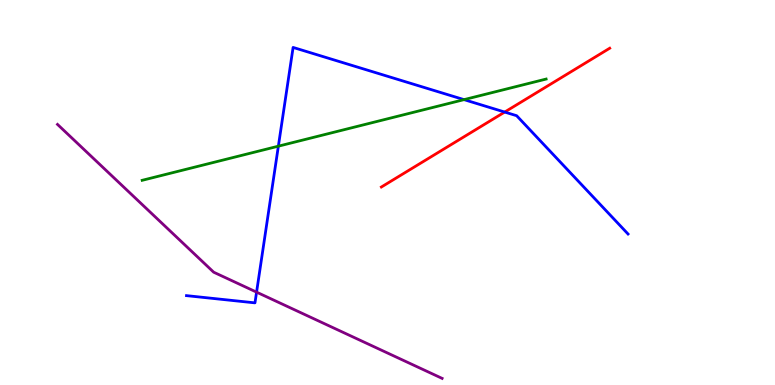[{'lines': ['blue', 'red'], 'intersections': [{'x': 6.51, 'y': 7.09}]}, {'lines': ['green', 'red'], 'intersections': []}, {'lines': ['purple', 'red'], 'intersections': []}, {'lines': ['blue', 'green'], 'intersections': [{'x': 3.59, 'y': 6.2}, {'x': 5.99, 'y': 7.41}]}, {'lines': ['blue', 'purple'], 'intersections': [{'x': 3.31, 'y': 2.41}]}, {'lines': ['green', 'purple'], 'intersections': []}]